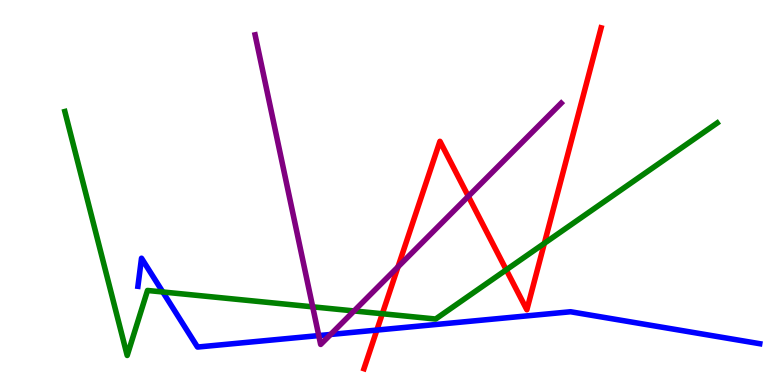[{'lines': ['blue', 'red'], 'intersections': [{'x': 4.86, 'y': 1.43}]}, {'lines': ['green', 'red'], 'intersections': [{'x': 4.93, 'y': 1.85}, {'x': 6.53, 'y': 2.99}, {'x': 7.02, 'y': 3.68}]}, {'lines': ['purple', 'red'], 'intersections': [{'x': 5.14, 'y': 3.07}, {'x': 6.04, 'y': 4.9}]}, {'lines': ['blue', 'green'], 'intersections': [{'x': 2.1, 'y': 2.42}]}, {'lines': ['blue', 'purple'], 'intersections': [{'x': 4.11, 'y': 1.28}, {'x': 4.27, 'y': 1.31}]}, {'lines': ['green', 'purple'], 'intersections': [{'x': 4.03, 'y': 2.03}, {'x': 4.57, 'y': 1.92}]}]